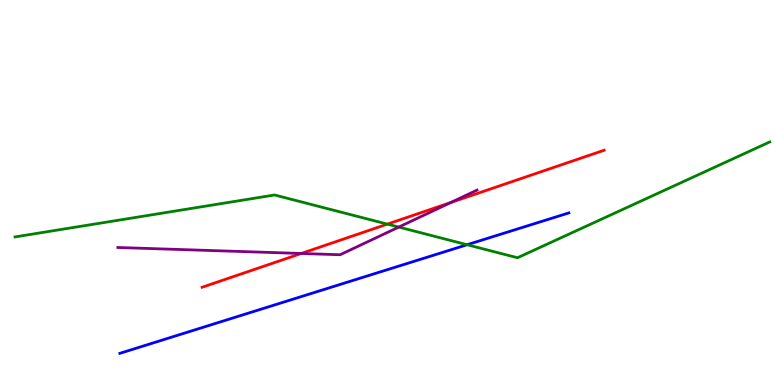[{'lines': ['blue', 'red'], 'intersections': []}, {'lines': ['green', 'red'], 'intersections': [{'x': 5.0, 'y': 4.18}]}, {'lines': ['purple', 'red'], 'intersections': [{'x': 3.89, 'y': 3.42}, {'x': 5.82, 'y': 4.74}]}, {'lines': ['blue', 'green'], 'intersections': [{'x': 6.03, 'y': 3.64}]}, {'lines': ['blue', 'purple'], 'intersections': []}, {'lines': ['green', 'purple'], 'intersections': [{'x': 5.15, 'y': 4.1}]}]